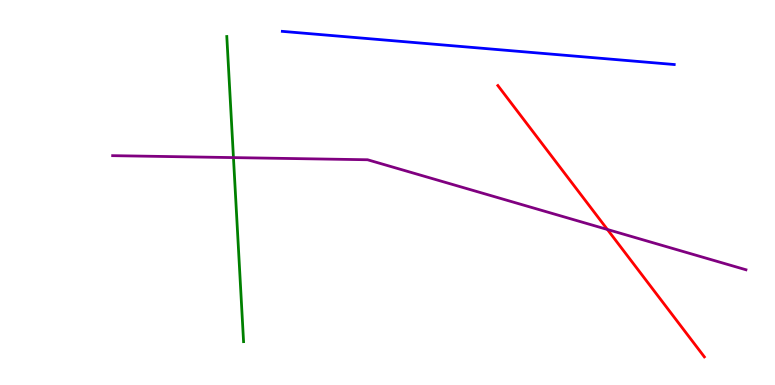[{'lines': ['blue', 'red'], 'intersections': []}, {'lines': ['green', 'red'], 'intersections': []}, {'lines': ['purple', 'red'], 'intersections': [{'x': 7.84, 'y': 4.04}]}, {'lines': ['blue', 'green'], 'intersections': []}, {'lines': ['blue', 'purple'], 'intersections': []}, {'lines': ['green', 'purple'], 'intersections': [{'x': 3.01, 'y': 5.91}]}]